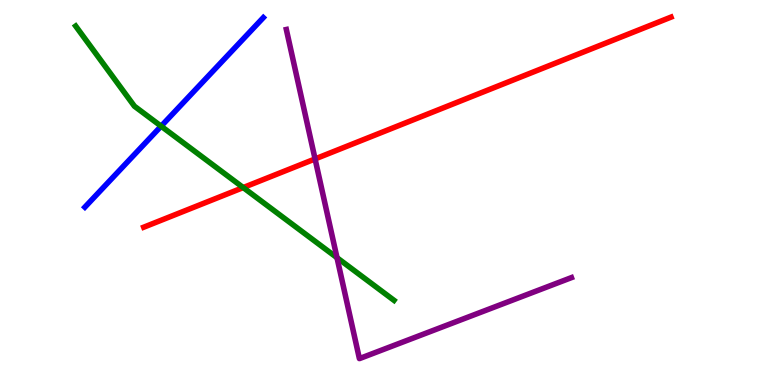[{'lines': ['blue', 'red'], 'intersections': []}, {'lines': ['green', 'red'], 'intersections': [{'x': 3.14, 'y': 5.13}]}, {'lines': ['purple', 'red'], 'intersections': [{'x': 4.07, 'y': 5.87}]}, {'lines': ['blue', 'green'], 'intersections': [{'x': 2.08, 'y': 6.72}]}, {'lines': ['blue', 'purple'], 'intersections': []}, {'lines': ['green', 'purple'], 'intersections': [{'x': 4.35, 'y': 3.31}]}]